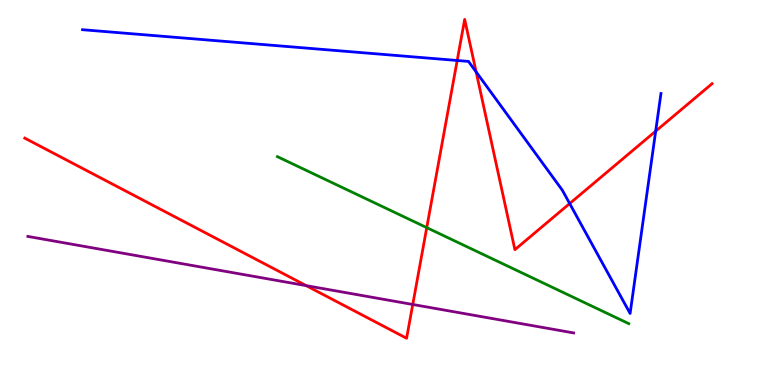[{'lines': ['blue', 'red'], 'intersections': [{'x': 5.9, 'y': 8.43}, {'x': 6.14, 'y': 8.13}, {'x': 7.35, 'y': 4.71}, {'x': 8.46, 'y': 6.59}]}, {'lines': ['green', 'red'], 'intersections': [{'x': 5.51, 'y': 4.09}]}, {'lines': ['purple', 'red'], 'intersections': [{'x': 3.95, 'y': 2.58}, {'x': 5.33, 'y': 2.09}]}, {'lines': ['blue', 'green'], 'intersections': []}, {'lines': ['blue', 'purple'], 'intersections': []}, {'lines': ['green', 'purple'], 'intersections': []}]